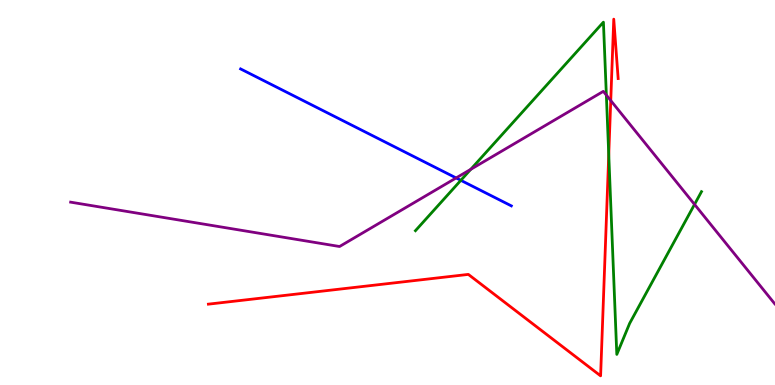[{'lines': ['blue', 'red'], 'intersections': []}, {'lines': ['green', 'red'], 'intersections': [{'x': 7.85, 'y': 5.98}]}, {'lines': ['purple', 'red'], 'intersections': [{'x': 7.88, 'y': 7.39}]}, {'lines': ['blue', 'green'], 'intersections': [{'x': 5.95, 'y': 5.32}]}, {'lines': ['blue', 'purple'], 'intersections': [{'x': 5.89, 'y': 5.38}]}, {'lines': ['green', 'purple'], 'intersections': [{'x': 6.07, 'y': 5.6}, {'x': 7.82, 'y': 7.53}, {'x': 8.96, 'y': 4.69}]}]